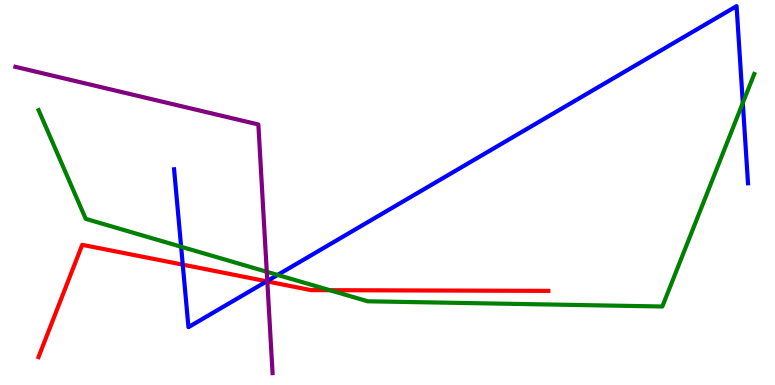[{'lines': ['blue', 'red'], 'intersections': [{'x': 2.36, 'y': 3.13}, {'x': 3.44, 'y': 2.69}]}, {'lines': ['green', 'red'], 'intersections': [{'x': 4.26, 'y': 2.46}]}, {'lines': ['purple', 'red'], 'intersections': [{'x': 3.45, 'y': 2.69}]}, {'lines': ['blue', 'green'], 'intersections': [{'x': 2.34, 'y': 3.59}, {'x': 3.58, 'y': 2.86}, {'x': 9.58, 'y': 7.33}]}, {'lines': ['blue', 'purple'], 'intersections': [{'x': 3.45, 'y': 2.7}]}, {'lines': ['green', 'purple'], 'intersections': [{'x': 3.44, 'y': 2.94}]}]